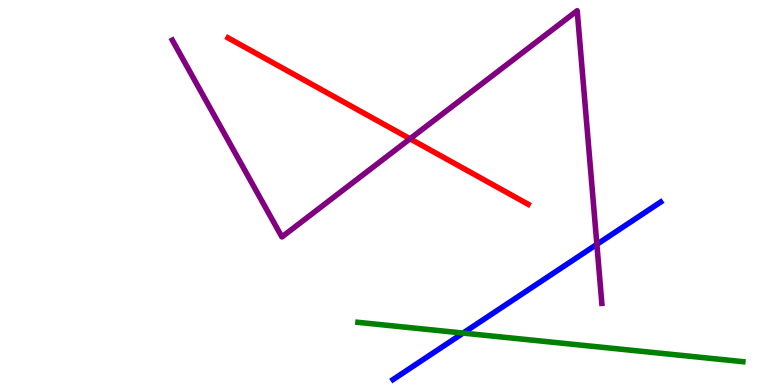[{'lines': ['blue', 'red'], 'intersections': []}, {'lines': ['green', 'red'], 'intersections': []}, {'lines': ['purple', 'red'], 'intersections': [{'x': 5.29, 'y': 6.4}]}, {'lines': ['blue', 'green'], 'intersections': [{'x': 5.98, 'y': 1.35}]}, {'lines': ['blue', 'purple'], 'intersections': [{'x': 7.7, 'y': 3.65}]}, {'lines': ['green', 'purple'], 'intersections': []}]